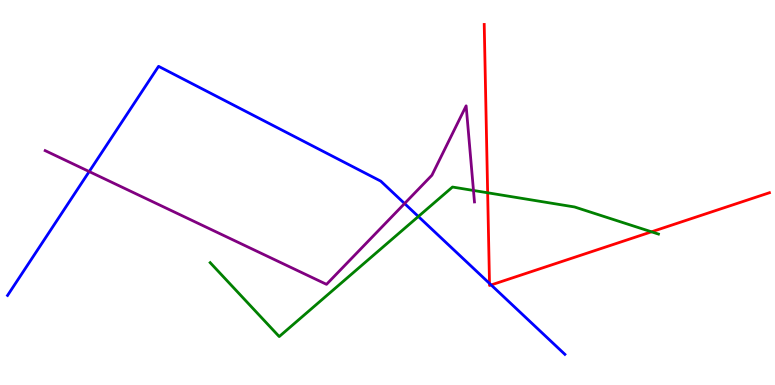[{'lines': ['blue', 'red'], 'intersections': [{'x': 6.32, 'y': 2.64}, {'x': 6.34, 'y': 2.6}]}, {'lines': ['green', 'red'], 'intersections': [{'x': 6.29, 'y': 4.99}, {'x': 8.41, 'y': 3.98}]}, {'lines': ['purple', 'red'], 'intersections': []}, {'lines': ['blue', 'green'], 'intersections': [{'x': 5.4, 'y': 4.38}]}, {'lines': ['blue', 'purple'], 'intersections': [{'x': 1.15, 'y': 5.54}, {'x': 5.22, 'y': 4.71}]}, {'lines': ['green', 'purple'], 'intersections': [{'x': 6.11, 'y': 5.05}]}]